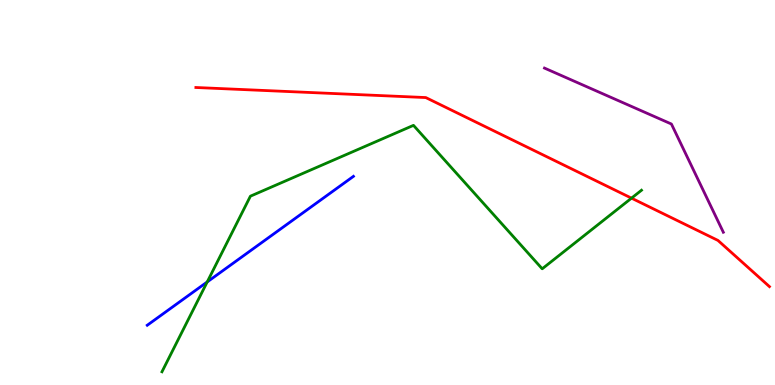[{'lines': ['blue', 'red'], 'intersections': []}, {'lines': ['green', 'red'], 'intersections': [{'x': 8.15, 'y': 4.85}]}, {'lines': ['purple', 'red'], 'intersections': []}, {'lines': ['blue', 'green'], 'intersections': [{'x': 2.67, 'y': 2.68}]}, {'lines': ['blue', 'purple'], 'intersections': []}, {'lines': ['green', 'purple'], 'intersections': []}]